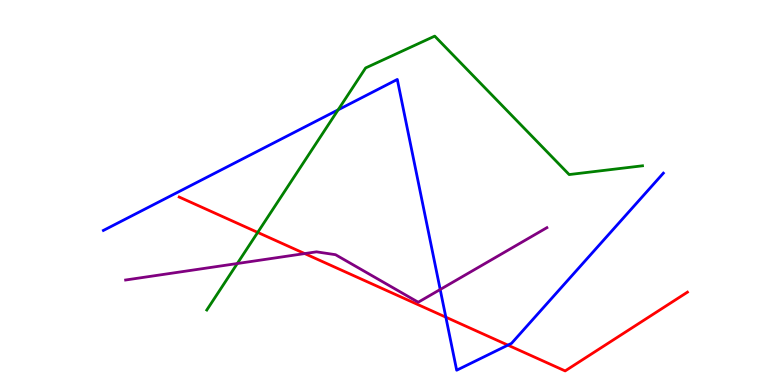[{'lines': ['blue', 'red'], 'intersections': [{'x': 5.75, 'y': 1.76}, {'x': 6.55, 'y': 1.04}]}, {'lines': ['green', 'red'], 'intersections': [{'x': 3.33, 'y': 3.96}]}, {'lines': ['purple', 'red'], 'intersections': [{'x': 3.93, 'y': 3.41}]}, {'lines': ['blue', 'green'], 'intersections': [{'x': 4.36, 'y': 7.15}]}, {'lines': ['blue', 'purple'], 'intersections': [{'x': 5.68, 'y': 2.48}]}, {'lines': ['green', 'purple'], 'intersections': [{'x': 3.06, 'y': 3.16}]}]